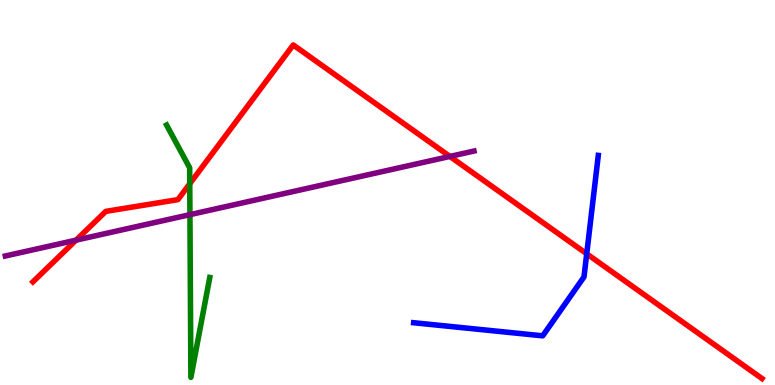[{'lines': ['blue', 'red'], 'intersections': [{'x': 7.57, 'y': 3.41}]}, {'lines': ['green', 'red'], 'intersections': [{'x': 2.45, 'y': 5.23}]}, {'lines': ['purple', 'red'], 'intersections': [{'x': 0.981, 'y': 3.76}, {'x': 5.81, 'y': 5.94}]}, {'lines': ['blue', 'green'], 'intersections': []}, {'lines': ['blue', 'purple'], 'intersections': []}, {'lines': ['green', 'purple'], 'intersections': [{'x': 2.45, 'y': 4.42}]}]